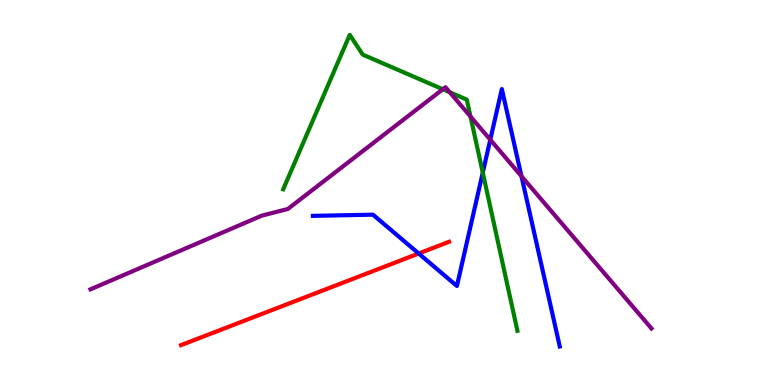[{'lines': ['blue', 'red'], 'intersections': [{'x': 5.4, 'y': 3.42}]}, {'lines': ['green', 'red'], 'intersections': []}, {'lines': ['purple', 'red'], 'intersections': []}, {'lines': ['blue', 'green'], 'intersections': [{'x': 6.23, 'y': 5.52}]}, {'lines': ['blue', 'purple'], 'intersections': [{'x': 6.33, 'y': 6.37}, {'x': 6.73, 'y': 5.42}]}, {'lines': ['green', 'purple'], 'intersections': [{'x': 5.71, 'y': 7.68}, {'x': 5.8, 'y': 7.6}, {'x': 6.07, 'y': 6.97}]}]